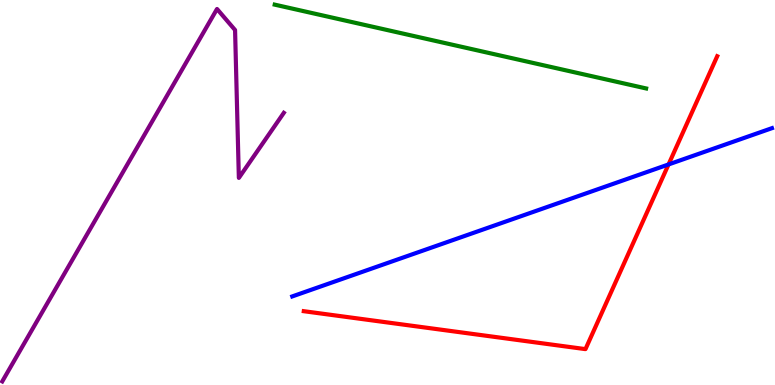[{'lines': ['blue', 'red'], 'intersections': [{'x': 8.63, 'y': 5.73}]}, {'lines': ['green', 'red'], 'intersections': []}, {'lines': ['purple', 'red'], 'intersections': []}, {'lines': ['blue', 'green'], 'intersections': []}, {'lines': ['blue', 'purple'], 'intersections': []}, {'lines': ['green', 'purple'], 'intersections': []}]